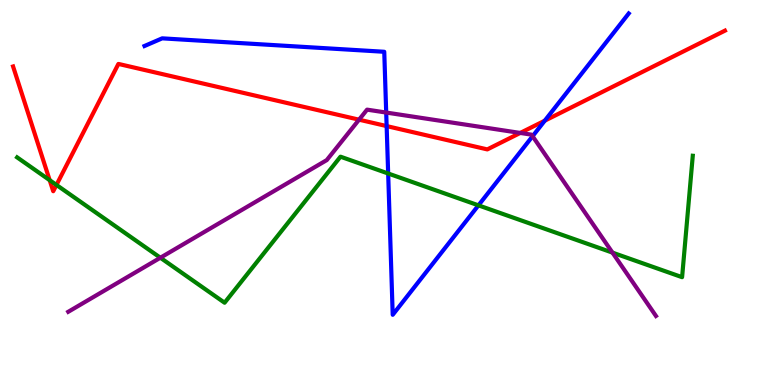[{'lines': ['blue', 'red'], 'intersections': [{'x': 4.99, 'y': 6.73}, {'x': 7.03, 'y': 6.87}]}, {'lines': ['green', 'red'], 'intersections': [{'x': 0.641, 'y': 5.32}, {'x': 0.728, 'y': 5.2}]}, {'lines': ['purple', 'red'], 'intersections': [{'x': 4.63, 'y': 6.89}, {'x': 6.71, 'y': 6.55}]}, {'lines': ['blue', 'green'], 'intersections': [{'x': 5.01, 'y': 5.49}, {'x': 6.17, 'y': 4.67}]}, {'lines': ['blue', 'purple'], 'intersections': [{'x': 4.98, 'y': 7.08}, {'x': 6.87, 'y': 6.46}]}, {'lines': ['green', 'purple'], 'intersections': [{'x': 2.07, 'y': 3.31}, {'x': 7.9, 'y': 3.44}]}]